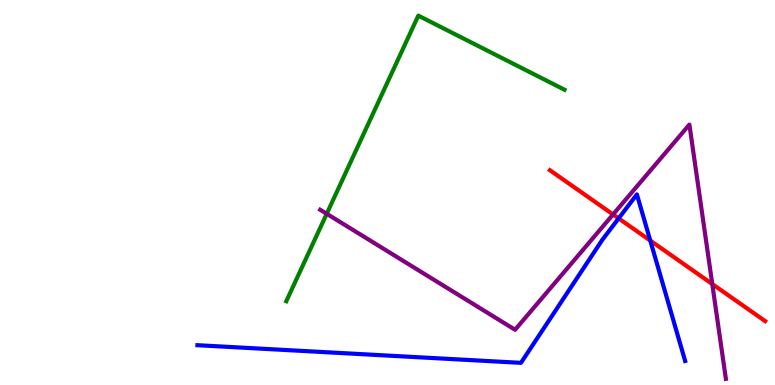[{'lines': ['blue', 'red'], 'intersections': [{'x': 7.98, 'y': 4.33}, {'x': 8.39, 'y': 3.75}]}, {'lines': ['green', 'red'], 'intersections': []}, {'lines': ['purple', 'red'], 'intersections': [{'x': 7.91, 'y': 4.43}, {'x': 9.19, 'y': 2.62}]}, {'lines': ['blue', 'green'], 'intersections': []}, {'lines': ['blue', 'purple'], 'intersections': []}, {'lines': ['green', 'purple'], 'intersections': [{'x': 4.22, 'y': 4.45}]}]